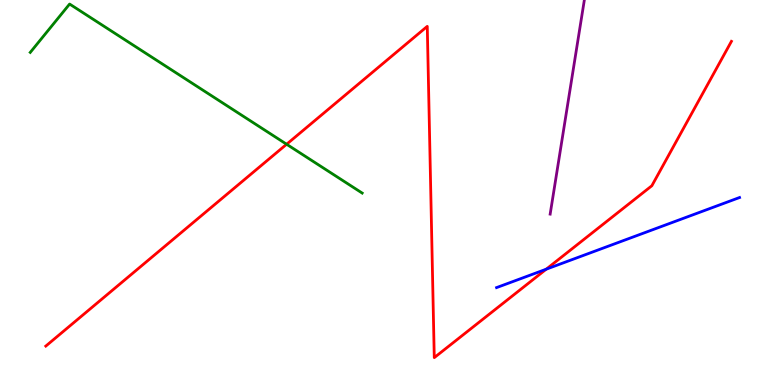[{'lines': ['blue', 'red'], 'intersections': [{'x': 7.05, 'y': 3.01}]}, {'lines': ['green', 'red'], 'intersections': [{'x': 3.7, 'y': 6.25}]}, {'lines': ['purple', 'red'], 'intersections': []}, {'lines': ['blue', 'green'], 'intersections': []}, {'lines': ['blue', 'purple'], 'intersections': []}, {'lines': ['green', 'purple'], 'intersections': []}]